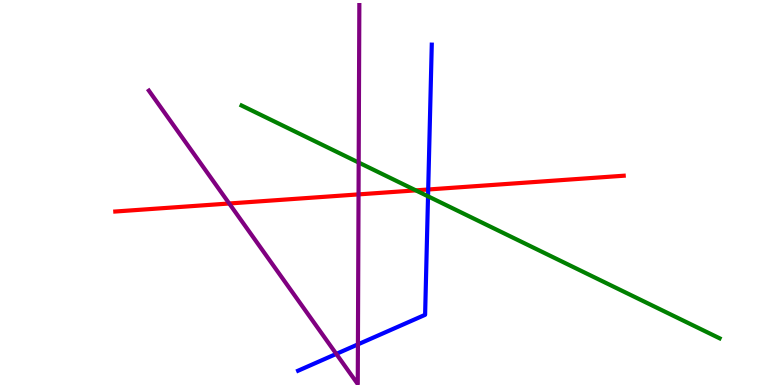[{'lines': ['blue', 'red'], 'intersections': [{'x': 5.53, 'y': 5.08}]}, {'lines': ['green', 'red'], 'intersections': [{'x': 5.37, 'y': 5.06}]}, {'lines': ['purple', 'red'], 'intersections': [{'x': 2.96, 'y': 4.71}, {'x': 4.63, 'y': 4.95}]}, {'lines': ['blue', 'green'], 'intersections': [{'x': 5.52, 'y': 4.9}]}, {'lines': ['blue', 'purple'], 'intersections': [{'x': 4.34, 'y': 0.808}, {'x': 4.62, 'y': 1.06}]}, {'lines': ['green', 'purple'], 'intersections': [{'x': 4.63, 'y': 5.78}]}]